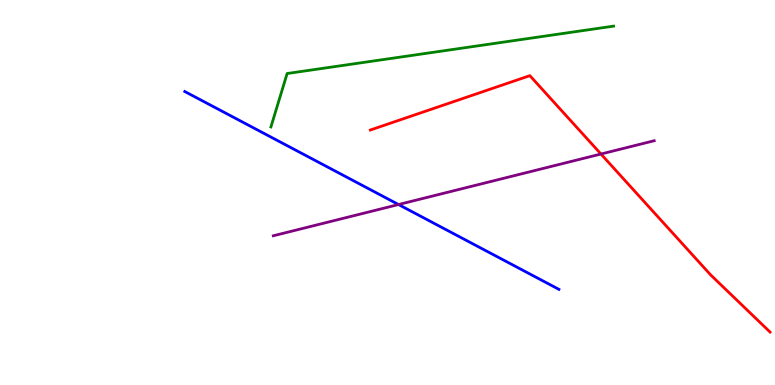[{'lines': ['blue', 'red'], 'intersections': []}, {'lines': ['green', 'red'], 'intersections': []}, {'lines': ['purple', 'red'], 'intersections': [{'x': 7.75, 'y': 6.0}]}, {'lines': ['blue', 'green'], 'intersections': []}, {'lines': ['blue', 'purple'], 'intersections': [{'x': 5.14, 'y': 4.69}]}, {'lines': ['green', 'purple'], 'intersections': []}]